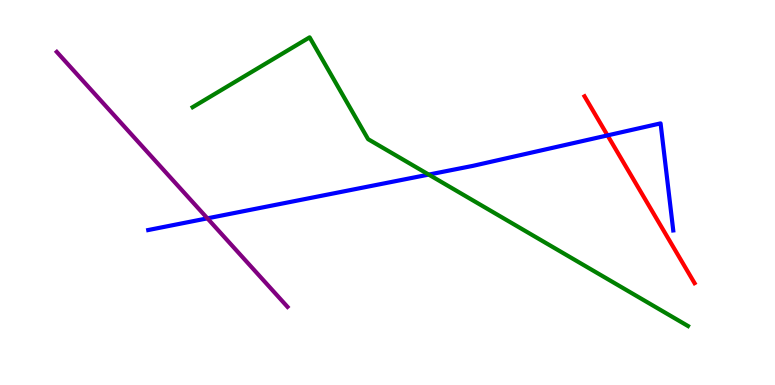[{'lines': ['blue', 'red'], 'intersections': [{'x': 7.84, 'y': 6.48}]}, {'lines': ['green', 'red'], 'intersections': []}, {'lines': ['purple', 'red'], 'intersections': []}, {'lines': ['blue', 'green'], 'intersections': [{'x': 5.53, 'y': 5.47}]}, {'lines': ['blue', 'purple'], 'intersections': [{'x': 2.68, 'y': 4.33}]}, {'lines': ['green', 'purple'], 'intersections': []}]